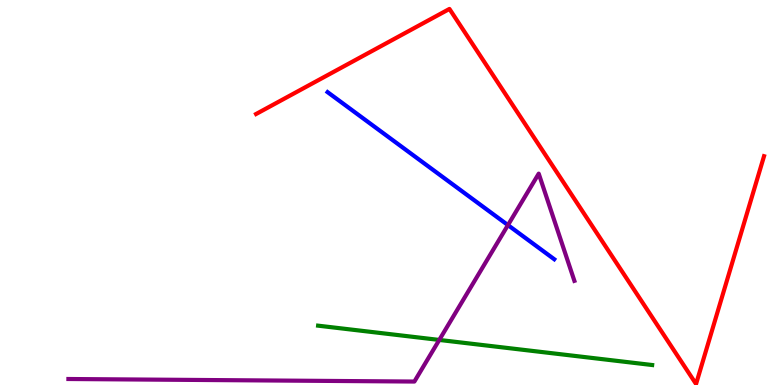[{'lines': ['blue', 'red'], 'intersections': []}, {'lines': ['green', 'red'], 'intersections': []}, {'lines': ['purple', 'red'], 'intersections': []}, {'lines': ['blue', 'green'], 'intersections': []}, {'lines': ['blue', 'purple'], 'intersections': [{'x': 6.55, 'y': 4.15}]}, {'lines': ['green', 'purple'], 'intersections': [{'x': 5.67, 'y': 1.17}]}]